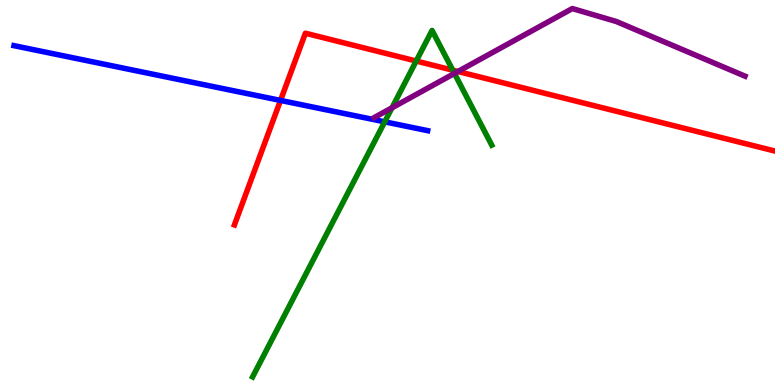[{'lines': ['blue', 'red'], 'intersections': [{'x': 3.62, 'y': 7.39}]}, {'lines': ['green', 'red'], 'intersections': [{'x': 5.37, 'y': 8.41}, {'x': 5.84, 'y': 8.18}]}, {'lines': ['purple', 'red'], 'intersections': [{'x': 5.91, 'y': 8.14}]}, {'lines': ['blue', 'green'], 'intersections': [{'x': 4.96, 'y': 6.84}]}, {'lines': ['blue', 'purple'], 'intersections': []}, {'lines': ['green', 'purple'], 'intersections': [{'x': 5.06, 'y': 7.2}, {'x': 5.86, 'y': 8.09}]}]